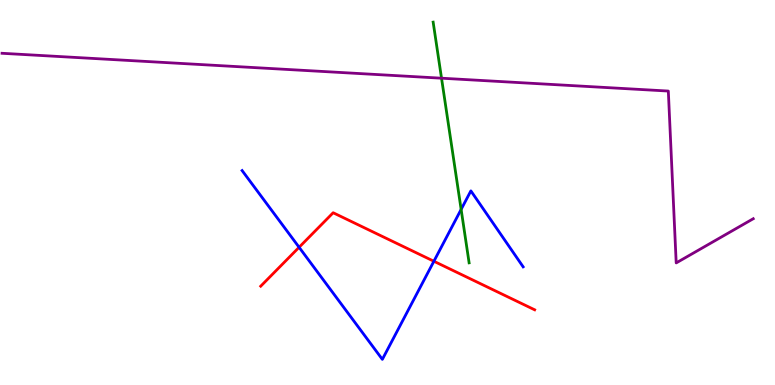[{'lines': ['blue', 'red'], 'intersections': [{'x': 3.86, 'y': 3.58}, {'x': 5.6, 'y': 3.21}]}, {'lines': ['green', 'red'], 'intersections': []}, {'lines': ['purple', 'red'], 'intersections': []}, {'lines': ['blue', 'green'], 'intersections': [{'x': 5.95, 'y': 4.56}]}, {'lines': ['blue', 'purple'], 'intersections': []}, {'lines': ['green', 'purple'], 'intersections': [{'x': 5.7, 'y': 7.97}]}]